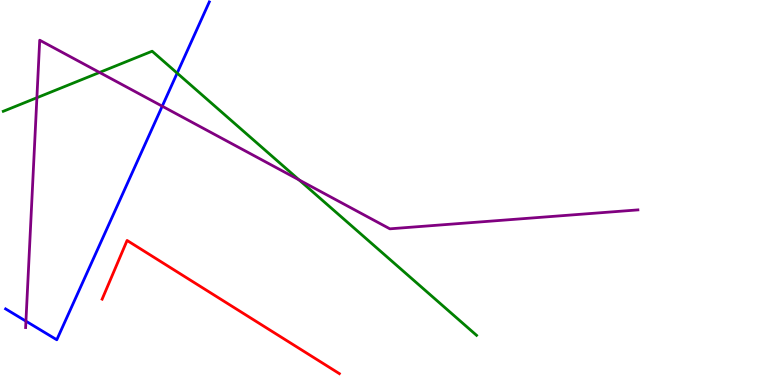[{'lines': ['blue', 'red'], 'intersections': []}, {'lines': ['green', 'red'], 'intersections': []}, {'lines': ['purple', 'red'], 'intersections': []}, {'lines': ['blue', 'green'], 'intersections': [{'x': 2.29, 'y': 8.1}]}, {'lines': ['blue', 'purple'], 'intersections': [{'x': 0.335, 'y': 1.66}, {'x': 2.09, 'y': 7.24}]}, {'lines': ['green', 'purple'], 'intersections': [{'x': 0.476, 'y': 7.46}, {'x': 1.28, 'y': 8.12}, {'x': 3.86, 'y': 5.33}]}]